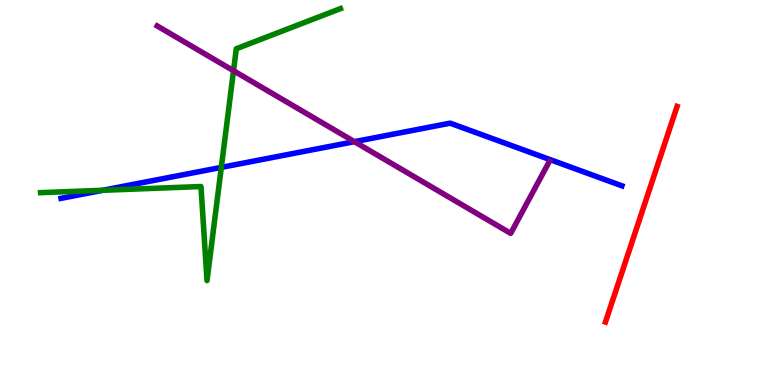[{'lines': ['blue', 'red'], 'intersections': []}, {'lines': ['green', 'red'], 'intersections': []}, {'lines': ['purple', 'red'], 'intersections': []}, {'lines': ['blue', 'green'], 'intersections': [{'x': 1.33, 'y': 5.06}, {'x': 2.86, 'y': 5.65}]}, {'lines': ['blue', 'purple'], 'intersections': [{'x': 4.57, 'y': 6.32}]}, {'lines': ['green', 'purple'], 'intersections': [{'x': 3.01, 'y': 8.16}]}]